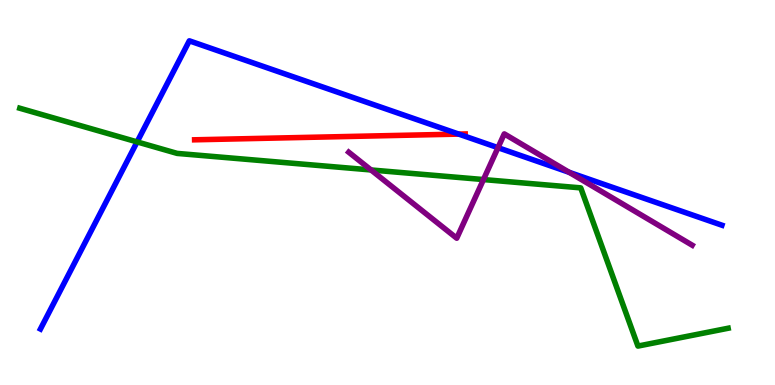[{'lines': ['blue', 'red'], 'intersections': [{'x': 5.92, 'y': 6.52}]}, {'lines': ['green', 'red'], 'intersections': []}, {'lines': ['purple', 'red'], 'intersections': []}, {'lines': ['blue', 'green'], 'intersections': [{'x': 1.77, 'y': 6.31}]}, {'lines': ['blue', 'purple'], 'intersections': [{'x': 6.43, 'y': 6.16}, {'x': 7.34, 'y': 5.52}]}, {'lines': ['green', 'purple'], 'intersections': [{'x': 4.79, 'y': 5.59}, {'x': 6.24, 'y': 5.34}]}]